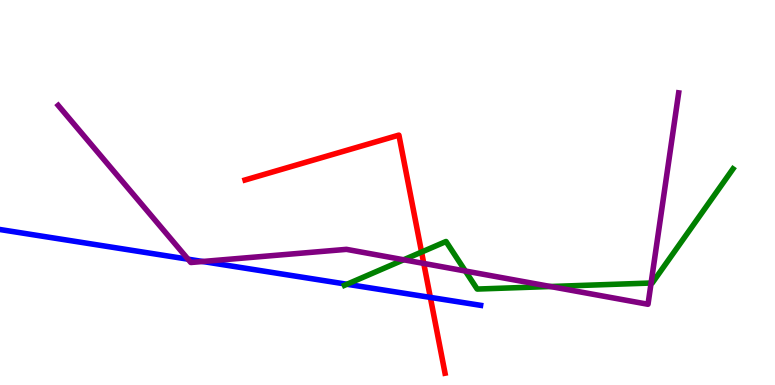[{'lines': ['blue', 'red'], 'intersections': [{'x': 5.55, 'y': 2.28}]}, {'lines': ['green', 'red'], 'intersections': [{'x': 5.44, 'y': 3.45}]}, {'lines': ['purple', 'red'], 'intersections': [{'x': 5.47, 'y': 3.16}]}, {'lines': ['blue', 'green'], 'intersections': [{'x': 4.48, 'y': 2.62}]}, {'lines': ['blue', 'purple'], 'intersections': [{'x': 2.43, 'y': 3.27}, {'x': 2.62, 'y': 3.21}]}, {'lines': ['green', 'purple'], 'intersections': [{'x': 5.21, 'y': 3.25}, {'x': 6.0, 'y': 2.96}, {'x': 7.1, 'y': 2.56}, {'x': 8.4, 'y': 2.65}]}]